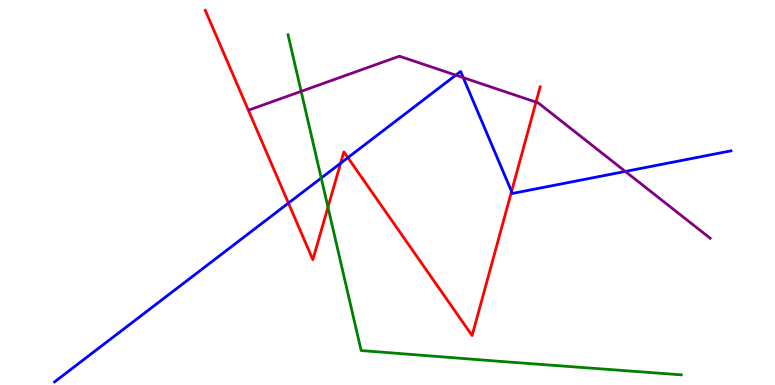[{'lines': ['blue', 'red'], 'intersections': [{'x': 3.72, 'y': 4.72}, {'x': 4.39, 'y': 5.76}, {'x': 4.49, 'y': 5.91}, {'x': 6.6, 'y': 5.03}]}, {'lines': ['green', 'red'], 'intersections': [{'x': 4.23, 'y': 4.62}]}, {'lines': ['purple', 'red'], 'intersections': [{'x': 6.92, 'y': 7.35}]}, {'lines': ['blue', 'green'], 'intersections': [{'x': 4.14, 'y': 5.38}]}, {'lines': ['blue', 'purple'], 'intersections': [{'x': 5.88, 'y': 8.05}, {'x': 5.98, 'y': 7.98}, {'x': 8.07, 'y': 5.55}]}, {'lines': ['green', 'purple'], 'intersections': [{'x': 3.89, 'y': 7.63}]}]